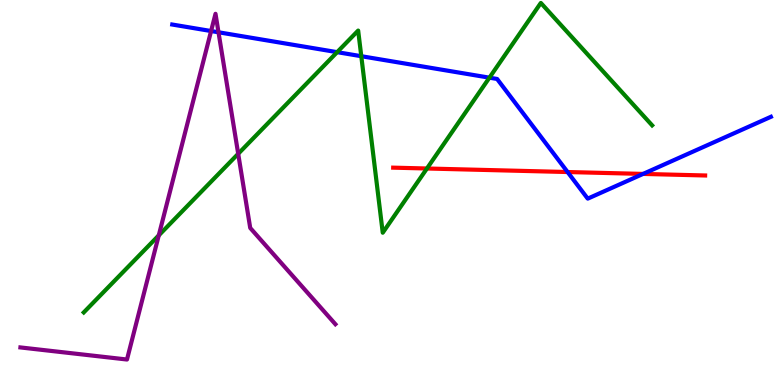[{'lines': ['blue', 'red'], 'intersections': [{'x': 7.32, 'y': 5.53}, {'x': 8.3, 'y': 5.48}]}, {'lines': ['green', 'red'], 'intersections': [{'x': 5.51, 'y': 5.62}]}, {'lines': ['purple', 'red'], 'intersections': []}, {'lines': ['blue', 'green'], 'intersections': [{'x': 4.35, 'y': 8.65}, {'x': 4.66, 'y': 8.54}, {'x': 6.32, 'y': 7.98}]}, {'lines': ['blue', 'purple'], 'intersections': [{'x': 2.72, 'y': 9.19}, {'x': 2.82, 'y': 9.16}]}, {'lines': ['green', 'purple'], 'intersections': [{'x': 2.05, 'y': 3.89}, {'x': 3.07, 'y': 6.01}]}]